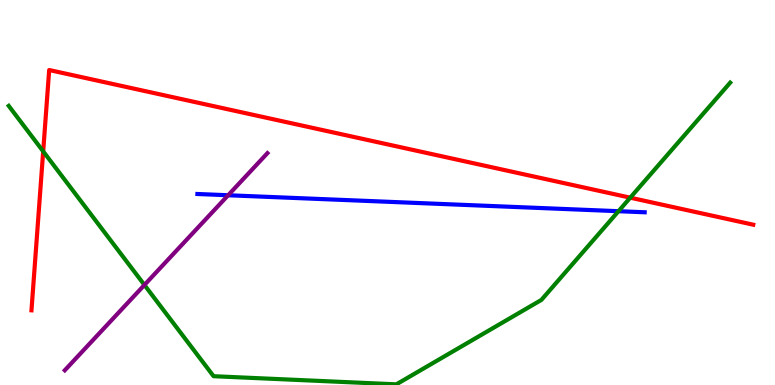[{'lines': ['blue', 'red'], 'intersections': []}, {'lines': ['green', 'red'], 'intersections': [{'x': 0.557, 'y': 6.07}, {'x': 8.13, 'y': 4.87}]}, {'lines': ['purple', 'red'], 'intersections': []}, {'lines': ['blue', 'green'], 'intersections': [{'x': 7.98, 'y': 4.51}]}, {'lines': ['blue', 'purple'], 'intersections': [{'x': 2.94, 'y': 4.93}]}, {'lines': ['green', 'purple'], 'intersections': [{'x': 1.86, 'y': 2.6}]}]